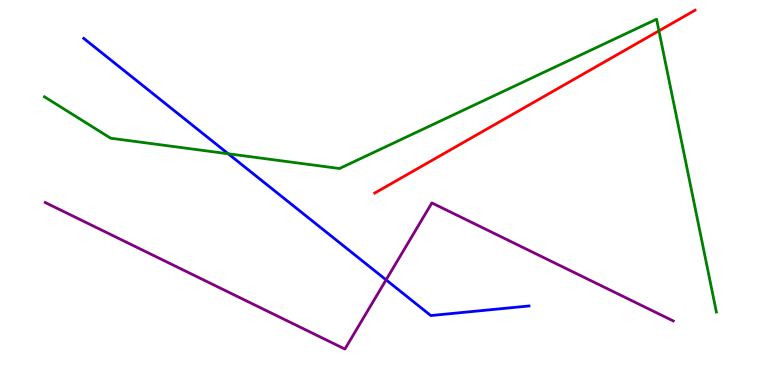[{'lines': ['blue', 'red'], 'intersections': []}, {'lines': ['green', 'red'], 'intersections': [{'x': 8.5, 'y': 9.2}]}, {'lines': ['purple', 'red'], 'intersections': []}, {'lines': ['blue', 'green'], 'intersections': [{'x': 2.94, 'y': 6.01}]}, {'lines': ['blue', 'purple'], 'intersections': [{'x': 4.98, 'y': 2.73}]}, {'lines': ['green', 'purple'], 'intersections': []}]